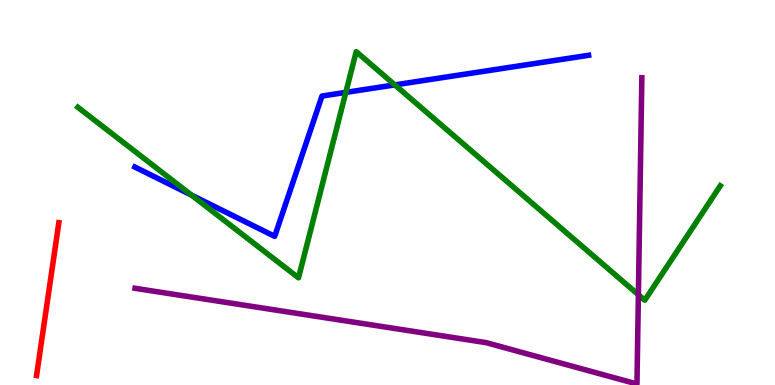[{'lines': ['blue', 'red'], 'intersections': []}, {'lines': ['green', 'red'], 'intersections': []}, {'lines': ['purple', 'red'], 'intersections': []}, {'lines': ['blue', 'green'], 'intersections': [{'x': 2.47, 'y': 4.93}, {'x': 4.46, 'y': 7.6}, {'x': 5.09, 'y': 7.79}]}, {'lines': ['blue', 'purple'], 'intersections': []}, {'lines': ['green', 'purple'], 'intersections': [{'x': 8.24, 'y': 2.34}]}]